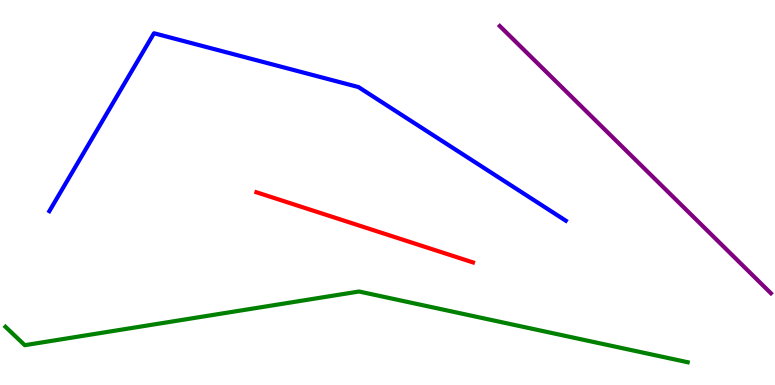[{'lines': ['blue', 'red'], 'intersections': []}, {'lines': ['green', 'red'], 'intersections': []}, {'lines': ['purple', 'red'], 'intersections': []}, {'lines': ['blue', 'green'], 'intersections': []}, {'lines': ['blue', 'purple'], 'intersections': []}, {'lines': ['green', 'purple'], 'intersections': []}]